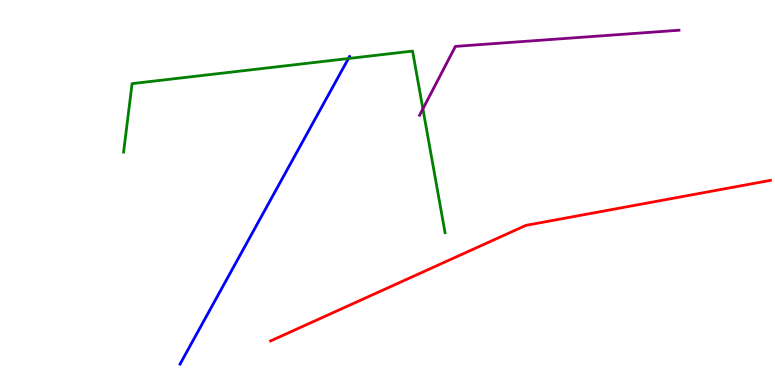[{'lines': ['blue', 'red'], 'intersections': []}, {'lines': ['green', 'red'], 'intersections': []}, {'lines': ['purple', 'red'], 'intersections': []}, {'lines': ['blue', 'green'], 'intersections': [{'x': 4.5, 'y': 8.48}]}, {'lines': ['blue', 'purple'], 'intersections': []}, {'lines': ['green', 'purple'], 'intersections': [{'x': 5.46, 'y': 7.17}]}]